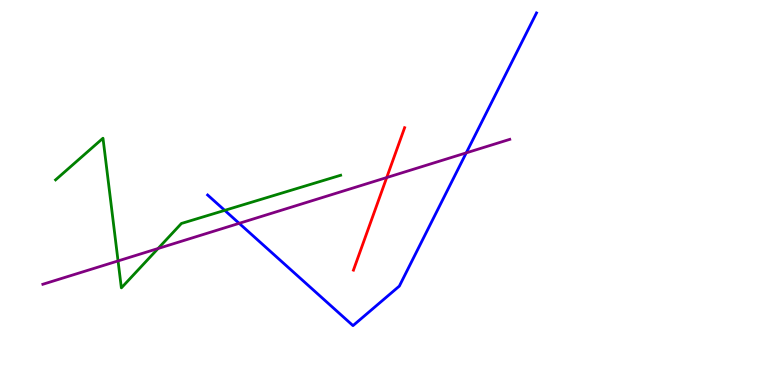[{'lines': ['blue', 'red'], 'intersections': []}, {'lines': ['green', 'red'], 'intersections': []}, {'lines': ['purple', 'red'], 'intersections': [{'x': 4.99, 'y': 5.39}]}, {'lines': ['blue', 'green'], 'intersections': [{'x': 2.9, 'y': 4.54}]}, {'lines': ['blue', 'purple'], 'intersections': [{'x': 3.09, 'y': 4.2}, {'x': 6.02, 'y': 6.03}]}, {'lines': ['green', 'purple'], 'intersections': [{'x': 1.52, 'y': 3.22}, {'x': 2.04, 'y': 3.55}]}]